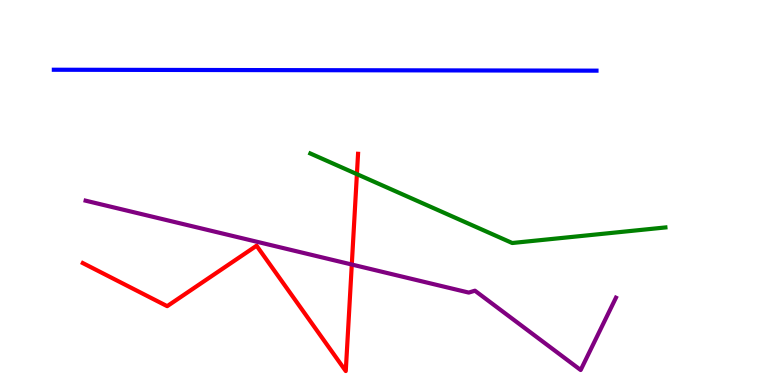[{'lines': ['blue', 'red'], 'intersections': []}, {'lines': ['green', 'red'], 'intersections': [{'x': 4.61, 'y': 5.48}]}, {'lines': ['purple', 'red'], 'intersections': [{'x': 4.54, 'y': 3.13}]}, {'lines': ['blue', 'green'], 'intersections': []}, {'lines': ['blue', 'purple'], 'intersections': []}, {'lines': ['green', 'purple'], 'intersections': []}]